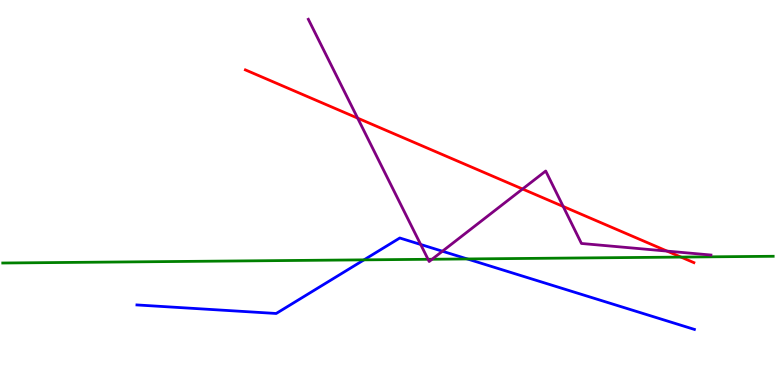[{'lines': ['blue', 'red'], 'intersections': []}, {'lines': ['green', 'red'], 'intersections': [{'x': 8.79, 'y': 3.32}]}, {'lines': ['purple', 'red'], 'intersections': [{'x': 4.61, 'y': 6.93}, {'x': 6.74, 'y': 5.09}, {'x': 7.27, 'y': 4.64}, {'x': 8.61, 'y': 3.48}]}, {'lines': ['blue', 'green'], 'intersections': [{'x': 4.7, 'y': 3.25}, {'x': 6.03, 'y': 3.27}]}, {'lines': ['blue', 'purple'], 'intersections': [{'x': 5.43, 'y': 3.65}, {'x': 5.71, 'y': 3.47}]}, {'lines': ['green', 'purple'], 'intersections': [{'x': 5.52, 'y': 3.27}, {'x': 5.57, 'y': 3.27}]}]